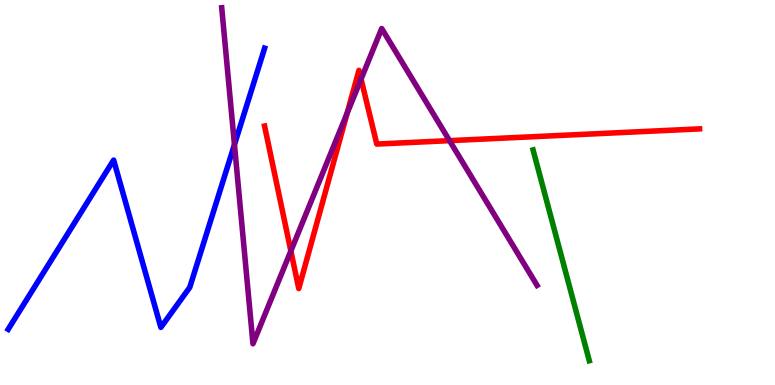[{'lines': ['blue', 'red'], 'intersections': []}, {'lines': ['green', 'red'], 'intersections': []}, {'lines': ['purple', 'red'], 'intersections': [{'x': 3.75, 'y': 3.48}, {'x': 4.48, 'y': 7.06}, {'x': 4.66, 'y': 7.95}, {'x': 5.8, 'y': 6.35}]}, {'lines': ['blue', 'green'], 'intersections': []}, {'lines': ['blue', 'purple'], 'intersections': [{'x': 3.03, 'y': 6.24}]}, {'lines': ['green', 'purple'], 'intersections': []}]